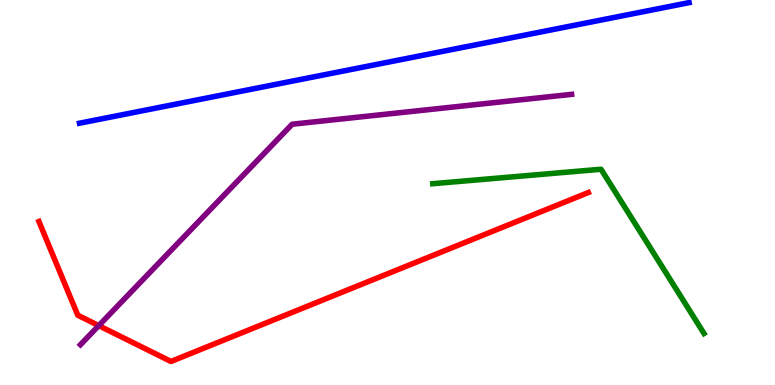[{'lines': ['blue', 'red'], 'intersections': []}, {'lines': ['green', 'red'], 'intersections': []}, {'lines': ['purple', 'red'], 'intersections': [{'x': 1.27, 'y': 1.54}]}, {'lines': ['blue', 'green'], 'intersections': []}, {'lines': ['blue', 'purple'], 'intersections': []}, {'lines': ['green', 'purple'], 'intersections': []}]